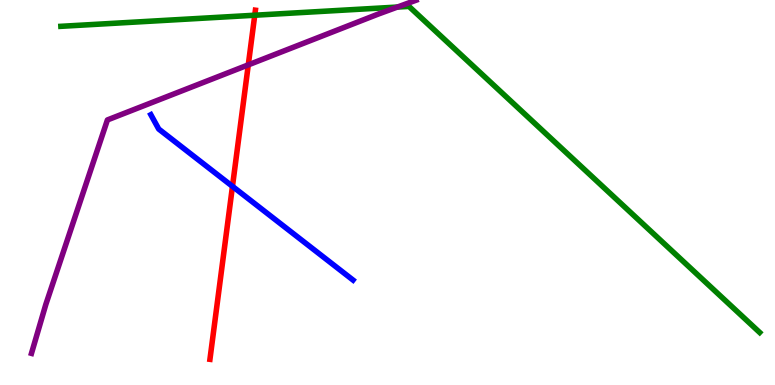[{'lines': ['blue', 'red'], 'intersections': [{'x': 3.0, 'y': 5.16}]}, {'lines': ['green', 'red'], 'intersections': [{'x': 3.29, 'y': 9.6}]}, {'lines': ['purple', 'red'], 'intersections': [{'x': 3.2, 'y': 8.32}]}, {'lines': ['blue', 'green'], 'intersections': []}, {'lines': ['blue', 'purple'], 'intersections': []}, {'lines': ['green', 'purple'], 'intersections': [{'x': 5.13, 'y': 9.82}]}]